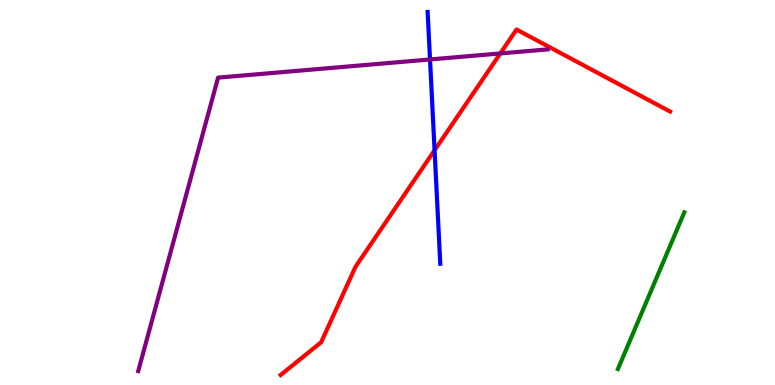[{'lines': ['blue', 'red'], 'intersections': [{'x': 5.61, 'y': 6.1}]}, {'lines': ['green', 'red'], 'intersections': []}, {'lines': ['purple', 'red'], 'intersections': [{'x': 6.46, 'y': 8.61}]}, {'lines': ['blue', 'green'], 'intersections': []}, {'lines': ['blue', 'purple'], 'intersections': [{'x': 5.55, 'y': 8.46}]}, {'lines': ['green', 'purple'], 'intersections': []}]